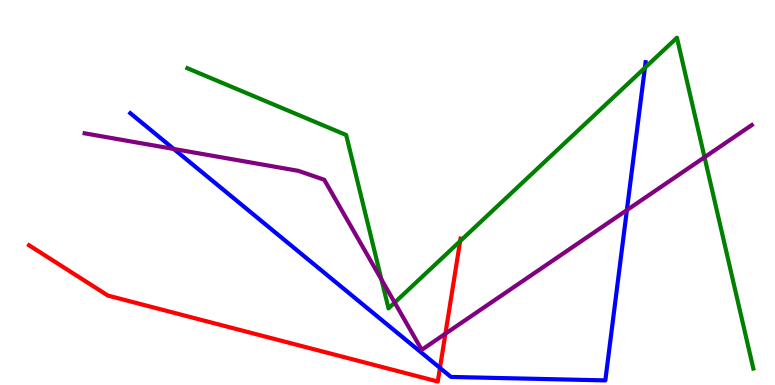[{'lines': ['blue', 'red'], 'intersections': [{'x': 5.68, 'y': 0.444}]}, {'lines': ['green', 'red'], 'intersections': [{'x': 5.94, 'y': 3.74}]}, {'lines': ['purple', 'red'], 'intersections': [{'x': 5.75, 'y': 1.33}]}, {'lines': ['blue', 'green'], 'intersections': [{'x': 8.32, 'y': 8.24}]}, {'lines': ['blue', 'purple'], 'intersections': [{'x': 2.24, 'y': 6.13}, {'x': 8.09, 'y': 4.54}]}, {'lines': ['green', 'purple'], 'intersections': [{'x': 4.92, 'y': 2.74}, {'x': 5.09, 'y': 2.14}, {'x': 9.09, 'y': 5.92}]}]